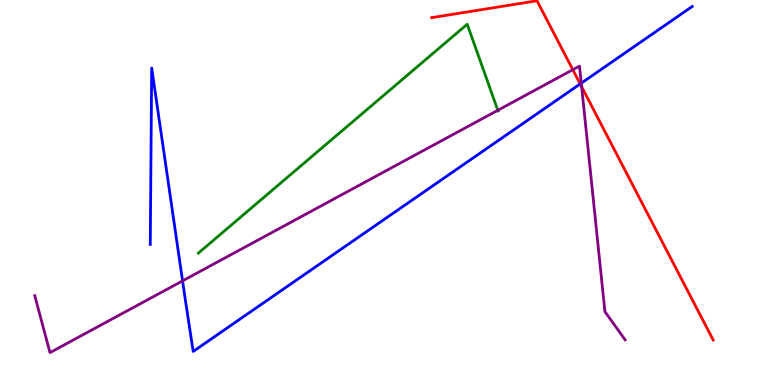[{'lines': ['blue', 'red'], 'intersections': [{'x': 7.49, 'y': 7.82}]}, {'lines': ['green', 'red'], 'intersections': []}, {'lines': ['purple', 'red'], 'intersections': [{'x': 7.39, 'y': 8.19}, {'x': 7.51, 'y': 7.75}]}, {'lines': ['blue', 'green'], 'intersections': []}, {'lines': ['blue', 'purple'], 'intersections': [{'x': 2.36, 'y': 2.7}, {'x': 7.5, 'y': 7.84}]}, {'lines': ['green', 'purple'], 'intersections': [{'x': 6.42, 'y': 7.14}]}]